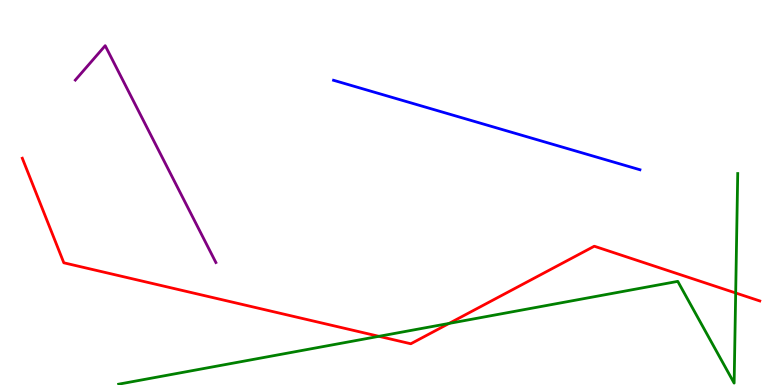[{'lines': ['blue', 'red'], 'intersections': []}, {'lines': ['green', 'red'], 'intersections': [{'x': 4.89, 'y': 1.26}, {'x': 5.79, 'y': 1.6}, {'x': 9.49, 'y': 2.39}]}, {'lines': ['purple', 'red'], 'intersections': []}, {'lines': ['blue', 'green'], 'intersections': []}, {'lines': ['blue', 'purple'], 'intersections': []}, {'lines': ['green', 'purple'], 'intersections': []}]